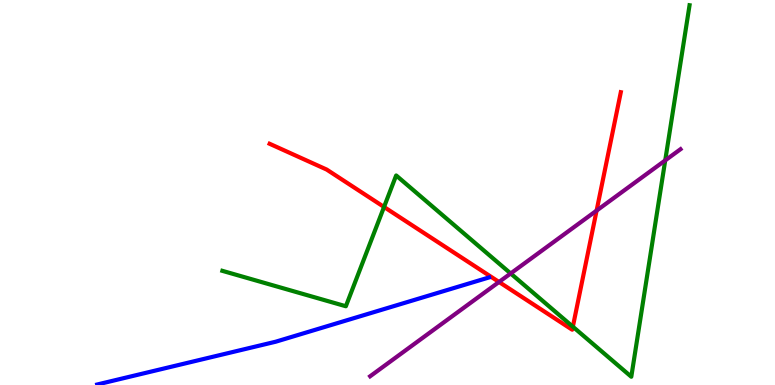[{'lines': ['blue', 'red'], 'intersections': []}, {'lines': ['green', 'red'], 'intersections': [{'x': 4.96, 'y': 4.62}, {'x': 7.39, 'y': 1.51}]}, {'lines': ['purple', 'red'], 'intersections': [{'x': 6.44, 'y': 2.68}, {'x': 7.7, 'y': 4.53}]}, {'lines': ['blue', 'green'], 'intersections': []}, {'lines': ['blue', 'purple'], 'intersections': []}, {'lines': ['green', 'purple'], 'intersections': [{'x': 6.59, 'y': 2.9}, {'x': 8.58, 'y': 5.83}]}]